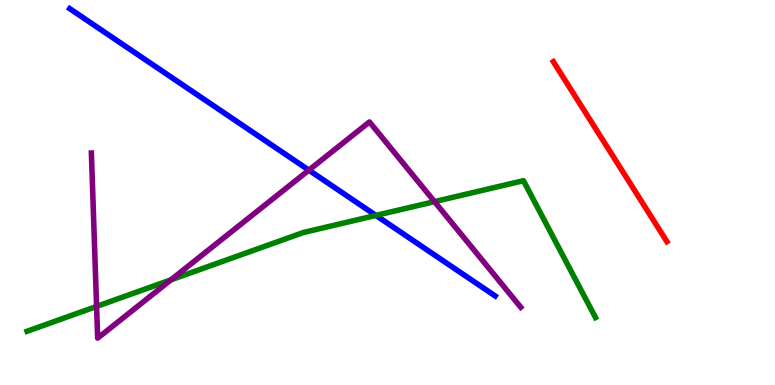[{'lines': ['blue', 'red'], 'intersections': []}, {'lines': ['green', 'red'], 'intersections': []}, {'lines': ['purple', 'red'], 'intersections': []}, {'lines': ['blue', 'green'], 'intersections': [{'x': 4.85, 'y': 4.4}]}, {'lines': ['blue', 'purple'], 'intersections': [{'x': 3.99, 'y': 5.58}]}, {'lines': ['green', 'purple'], 'intersections': [{'x': 1.25, 'y': 2.04}, {'x': 2.21, 'y': 2.73}, {'x': 5.61, 'y': 4.76}]}]